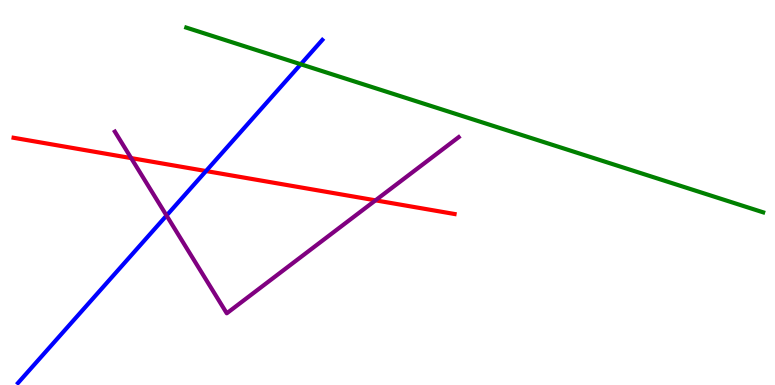[{'lines': ['blue', 'red'], 'intersections': [{'x': 2.66, 'y': 5.56}]}, {'lines': ['green', 'red'], 'intersections': []}, {'lines': ['purple', 'red'], 'intersections': [{'x': 1.69, 'y': 5.89}, {'x': 4.85, 'y': 4.8}]}, {'lines': ['blue', 'green'], 'intersections': [{'x': 3.88, 'y': 8.33}]}, {'lines': ['blue', 'purple'], 'intersections': [{'x': 2.15, 'y': 4.4}]}, {'lines': ['green', 'purple'], 'intersections': []}]